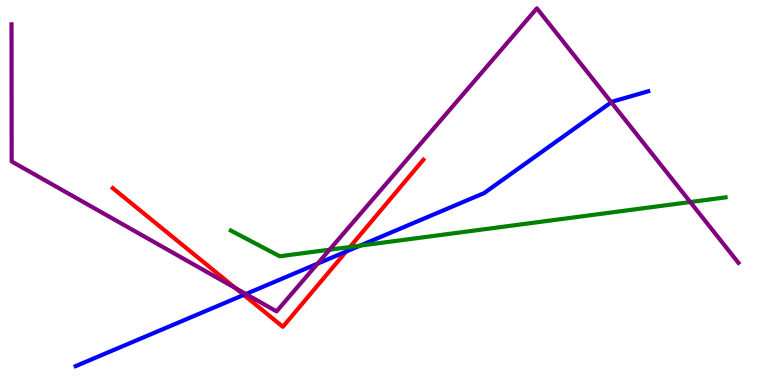[{'lines': ['blue', 'red'], 'intersections': [{'x': 3.15, 'y': 2.34}, {'x': 4.47, 'y': 3.47}]}, {'lines': ['green', 'red'], 'intersections': [{'x': 4.52, 'y': 3.58}]}, {'lines': ['purple', 'red'], 'intersections': [{'x': 3.04, 'y': 2.52}]}, {'lines': ['blue', 'green'], 'intersections': [{'x': 4.65, 'y': 3.62}]}, {'lines': ['blue', 'purple'], 'intersections': [{'x': 3.17, 'y': 2.36}, {'x': 4.1, 'y': 3.15}, {'x': 7.89, 'y': 7.34}]}, {'lines': ['green', 'purple'], 'intersections': [{'x': 4.25, 'y': 3.51}, {'x': 8.91, 'y': 4.75}]}]